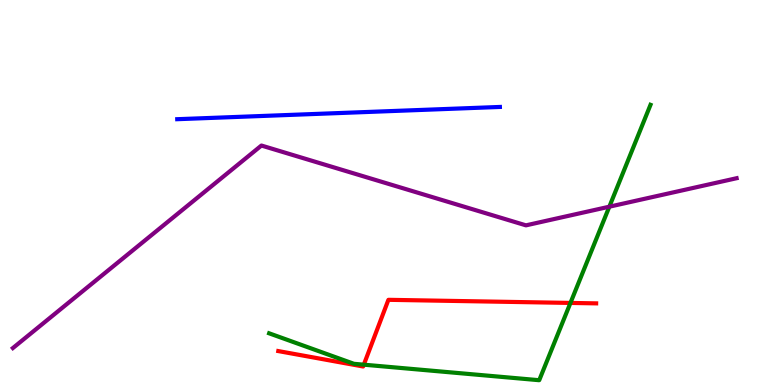[{'lines': ['blue', 'red'], 'intersections': []}, {'lines': ['green', 'red'], 'intersections': [{'x': 4.69, 'y': 0.528}, {'x': 7.36, 'y': 2.13}]}, {'lines': ['purple', 'red'], 'intersections': []}, {'lines': ['blue', 'green'], 'intersections': []}, {'lines': ['blue', 'purple'], 'intersections': []}, {'lines': ['green', 'purple'], 'intersections': [{'x': 7.86, 'y': 4.63}]}]